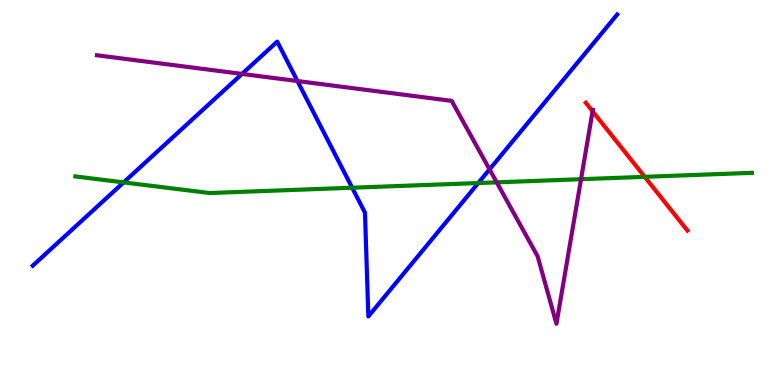[{'lines': ['blue', 'red'], 'intersections': []}, {'lines': ['green', 'red'], 'intersections': [{'x': 8.32, 'y': 5.41}]}, {'lines': ['purple', 'red'], 'intersections': [{'x': 7.65, 'y': 7.11}]}, {'lines': ['blue', 'green'], 'intersections': [{'x': 1.6, 'y': 5.26}, {'x': 4.54, 'y': 5.12}, {'x': 6.17, 'y': 5.25}]}, {'lines': ['blue', 'purple'], 'intersections': [{'x': 3.12, 'y': 8.08}, {'x': 3.84, 'y': 7.89}, {'x': 6.32, 'y': 5.6}]}, {'lines': ['green', 'purple'], 'intersections': [{'x': 6.41, 'y': 5.26}, {'x': 7.5, 'y': 5.35}]}]